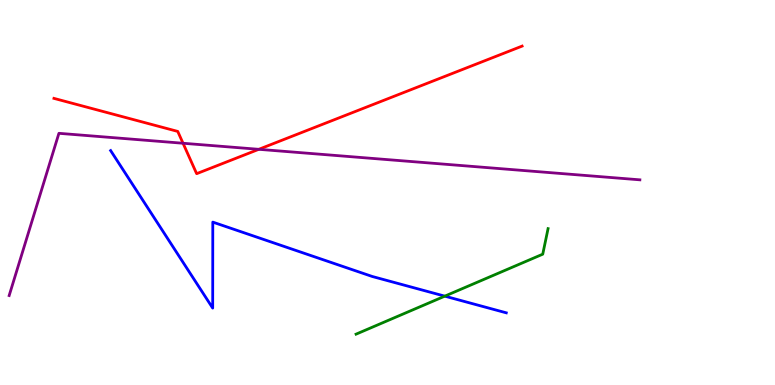[{'lines': ['blue', 'red'], 'intersections': []}, {'lines': ['green', 'red'], 'intersections': []}, {'lines': ['purple', 'red'], 'intersections': [{'x': 2.36, 'y': 6.28}, {'x': 3.34, 'y': 6.12}]}, {'lines': ['blue', 'green'], 'intersections': [{'x': 5.74, 'y': 2.31}]}, {'lines': ['blue', 'purple'], 'intersections': []}, {'lines': ['green', 'purple'], 'intersections': []}]